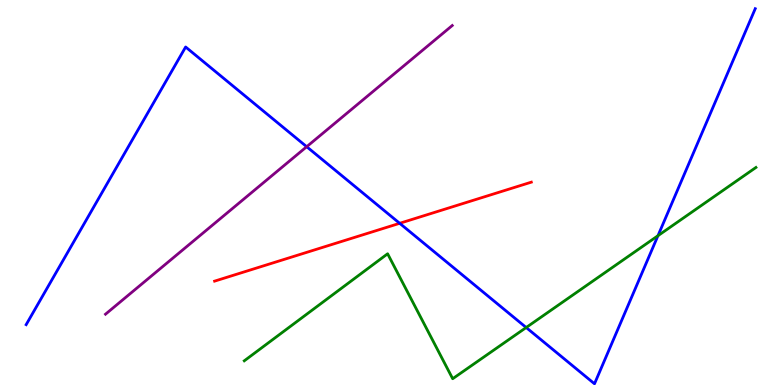[{'lines': ['blue', 'red'], 'intersections': [{'x': 5.16, 'y': 4.2}]}, {'lines': ['green', 'red'], 'intersections': []}, {'lines': ['purple', 'red'], 'intersections': []}, {'lines': ['blue', 'green'], 'intersections': [{'x': 6.79, 'y': 1.49}, {'x': 8.49, 'y': 3.88}]}, {'lines': ['blue', 'purple'], 'intersections': [{'x': 3.96, 'y': 6.19}]}, {'lines': ['green', 'purple'], 'intersections': []}]